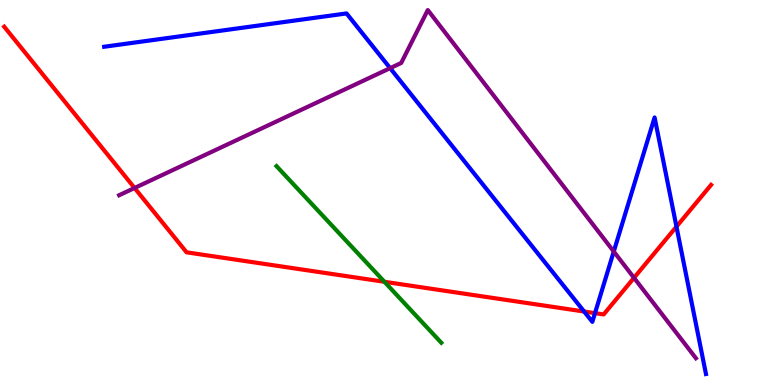[{'lines': ['blue', 'red'], 'intersections': [{'x': 7.54, 'y': 1.91}, {'x': 7.68, 'y': 1.87}, {'x': 8.73, 'y': 4.11}]}, {'lines': ['green', 'red'], 'intersections': [{'x': 4.96, 'y': 2.68}]}, {'lines': ['purple', 'red'], 'intersections': [{'x': 1.74, 'y': 5.12}, {'x': 8.18, 'y': 2.78}]}, {'lines': ['blue', 'green'], 'intersections': []}, {'lines': ['blue', 'purple'], 'intersections': [{'x': 5.03, 'y': 8.23}, {'x': 7.92, 'y': 3.47}]}, {'lines': ['green', 'purple'], 'intersections': []}]